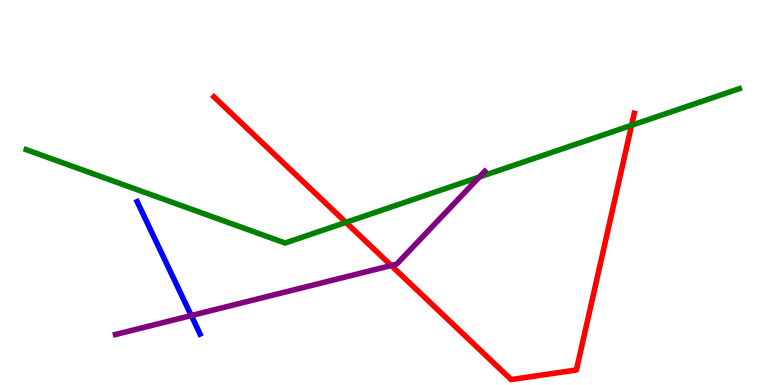[{'lines': ['blue', 'red'], 'intersections': []}, {'lines': ['green', 'red'], 'intersections': [{'x': 4.46, 'y': 4.22}, {'x': 8.15, 'y': 6.75}]}, {'lines': ['purple', 'red'], 'intersections': [{'x': 5.05, 'y': 3.1}]}, {'lines': ['blue', 'green'], 'intersections': []}, {'lines': ['blue', 'purple'], 'intersections': [{'x': 2.47, 'y': 1.8}]}, {'lines': ['green', 'purple'], 'intersections': [{'x': 6.19, 'y': 5.4}]}]